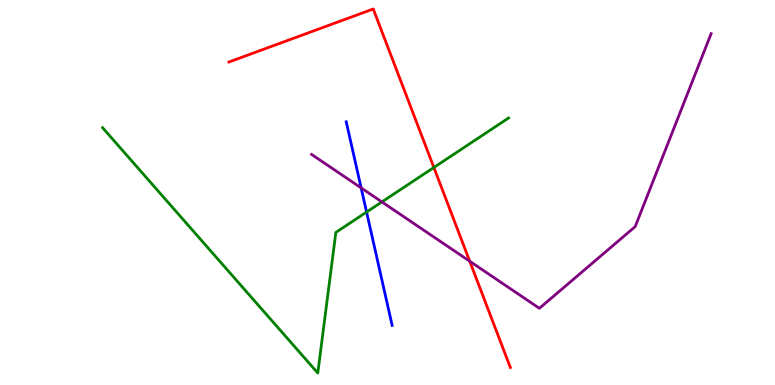[{'lines': ['blue', 'red'], 'intersections': []}, {'lines': ['green', 'red'], 'intersections': [{'x': 5.6, 'y': 5.65}]}, {'lines': ['purple', 'red'], 'intersections': [{'x': 6.06, 'y': 3.21}]}, {'lines': ['blue', 'green'], 'intersections': [{'x': 4.73, 'y': 4.49}]}, {'lines': ['blue', 'purple'], 'intersections': [{'x': 4.66, 'y': 5.12}]}, {'lines': ['green', 'purple'], 'intersections': [{'x': 4.93, 'y': 4.76}]}]